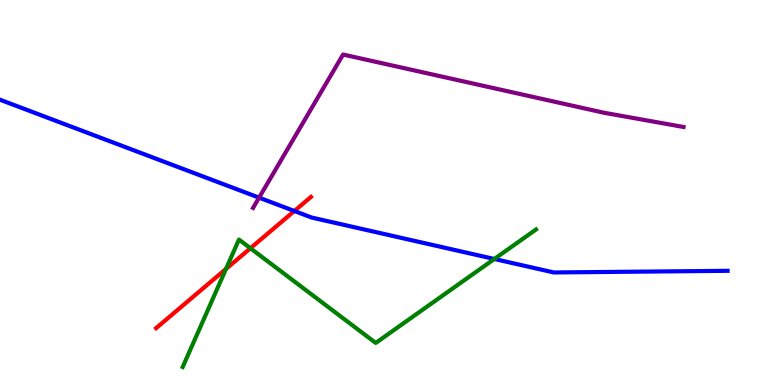[{'lines': ['blue', 'red'], 'intersections': [{'x': 3.8, 'y': 4.52}]}, {'lines': ['green', 'red'], 'intersections': [{'x': 2.92, 'y': 3.01}, {'x': 3.23, 'y': 3.55}]}, {'lines': ['purple', 'red'], 'intersections': []}, {'lines': ['blue', 'green'], 'intersections': [{'x': 6.38, 'y': 3.27}]}, {'lines': ['blue', 'purple'], 'intersections': [{'x': 3.34, 'y': 4.87}]}, {'lines': ['green', 'purple'], 'intersections': []}]